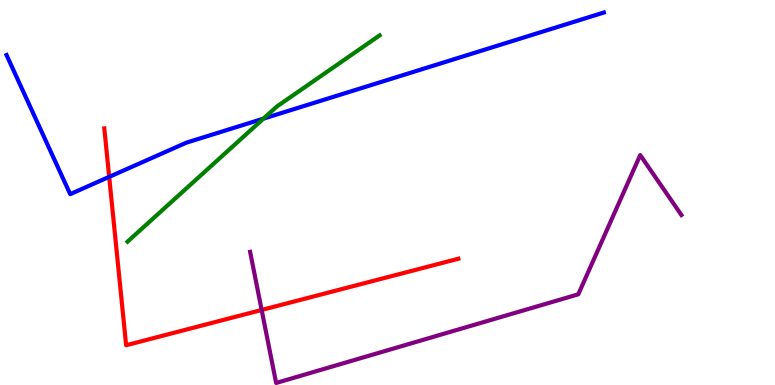[{'lines': ['blue', 'red'], 'intersections': [{'x': 1.41, 'y': 5.41}]}, {'lines': ['green', 'red'], 'intersections': []}, {'lines': ['purple', 'red'], 'intersections': [{'x': 3.38, 'y': 1.95}]}, {'lines': ['blue', 'green'], 'intersections': [{'x': 3.4, 'y': 6.92}]}, {'lines': ['blue', 'purple'], 'intersections': []}, {'lines': ['green', 'purple'], 'intersections': []}]